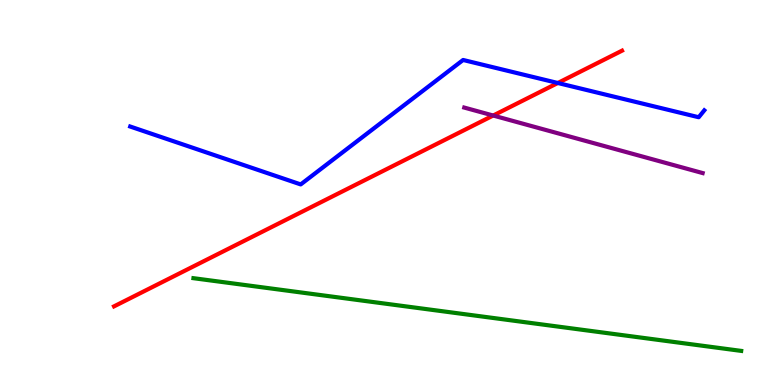[{'lines': ['blue', 'red'], 'intersections': [{'x': 7.2, 'y': 7.84}]}, {'lines': ['green', 'red'], 'intersections': []}, {'lines': ['purple', 'red'], 'intersections': [{'x': 6.36, 'y': 7.0}]}, {'lines': ['blue', 'green'], 'intersections': []}, {'lines': ['blue', 'purple'], 'intersections': []}, {'lines': ['green', 'purple'], 'intersections': []}]